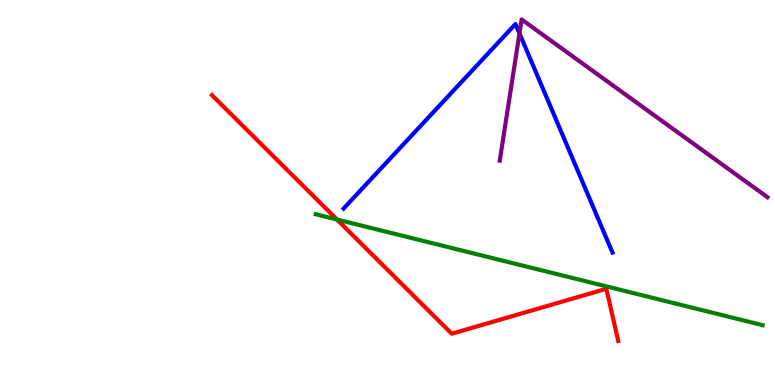[{'lines': ['blue', 'red'], 'intersections': []}, {'lines': ['green', 'red'], 'intersections': [{'x': 4.35, 'y': 4.3}]}, {'lines': ['purple', 'red'], 'intersections': []}, {'lines': ['blue', 'green'], 'intersections': []}, {'lines': ['blue', 'purple'], 'intersections': [{'x': 6.7, 'y': 9.13}]}, {'lines': ['green', 'purple'], 'intersections': []}]